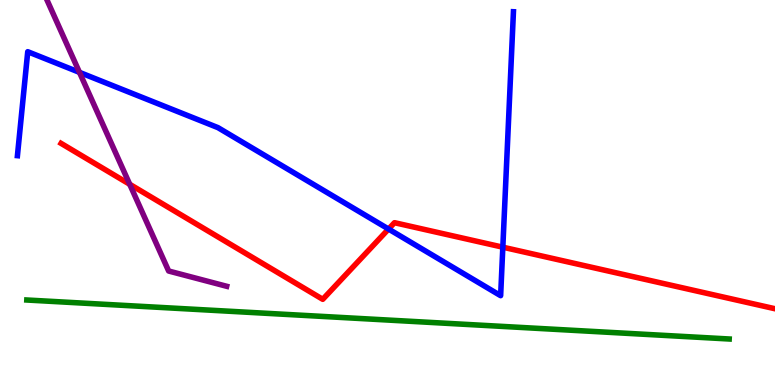[{'lines': ['blue', 'red'], 'intersections': [{'x': 5.01, 'y': 4.05}, {'x': 6.49, 'y': 3.58}]}, {'lines': ['green', 'red'], 'intersections': []}, {'lines': ['purple', 'red'], 'intersections': [{'x': 1.67, 'y': 5.21}]}, {'lines': ['blue', 'green'], 'intersections': []}, {'lines': ['blue', 'purple'], 'intersections': [{'x': 1.03, 'y': 8.12}]}, {'lines': ['green', 'purple'], 'intersections': []}]